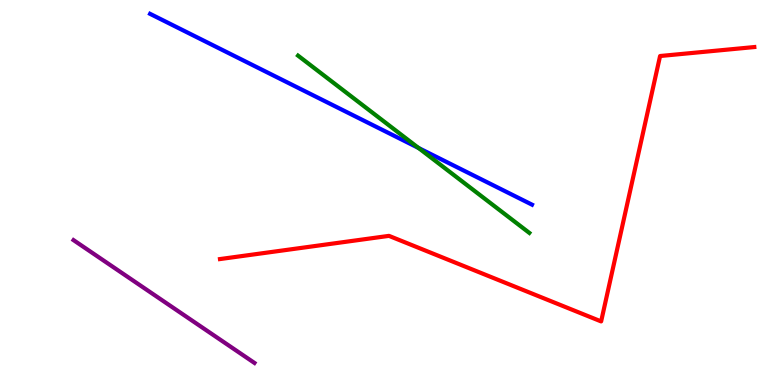[{'lines': ['blue', 'red'], 'intersections': []}, {'lines': ['green', 'red'], 'intersections': []}, {'lines': ['purple', 'red'], 'intersections': []}, {'lines': ['blue', 'green'], 'intersections': [{'x': 5.4, 'y': 6.16}]}, {'lines': ['blue', 'purple'], 'intersections': []}, {'lines': ['green', 'purple'], 'intersections': []}]